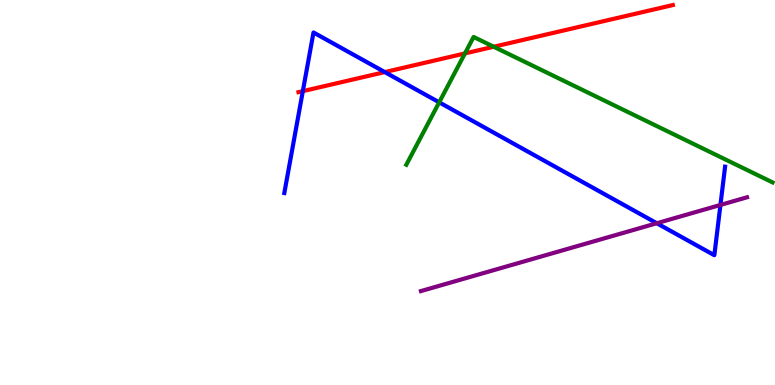[{'lines': ['blue', 'red'], 'intersections': [{'x': 3.91, 'y': 7.63}, {'x': 4.96, 'y': 8.13}]}, {'lines': ['green', 'red'], 'intersections': [{'x': 6.0, 'y': 8.61}, {'x': 6.37, 'y': 8.79}]}, {'lines': ['purple', 'red'], 'intersections': []}, {'lines': ['blue', 'green'], 'intersections': [{'x': 5.67, 'y': 7.34}]}, {'lines': ['blue', 'purple'], 'intersections': [{'x': 8.47, 'y': 4.2}, {'x': 9.3, 'y': 4.68}]}, {'lines': ['green', 'purple'], 'intersections': []}]